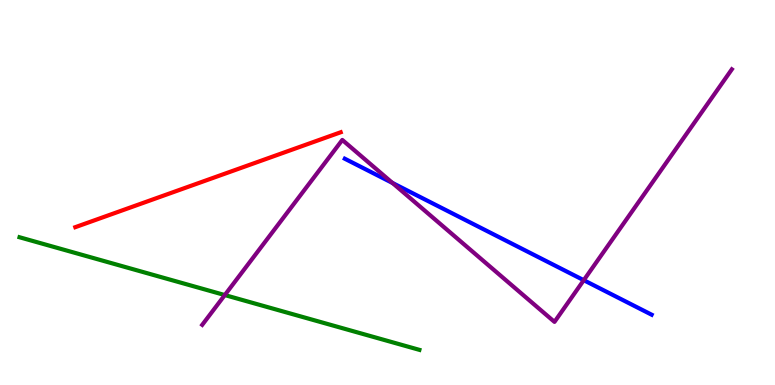[{'lines': ['blue', 'red'], 'intersections': []}, {'lines': ['green', 'red'], 'intersections': []}, {'lines': ['purple', 'red'], 'intersections': []}, {'lines': ['blue', 'green'], 'intersections': []}, {'lines': ['blue', 'purple'], 'intersections': [{'x': 5.06, 'y': 5.25}, {'x': 7.53, 'y': 2.72}]}, {'lines': ['green', 'purple'], 'intersections': [{'x': 2.9, 'y': 2.34}]}]